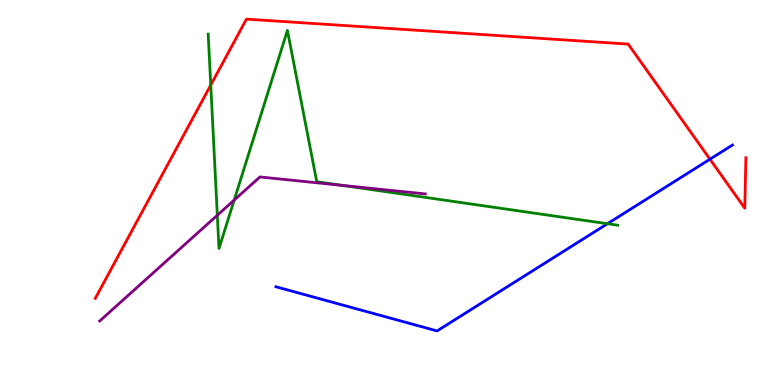[{'lines': ['blue', 'red'], 'intersections': [{'x': 9.16, 'y': 5.86}]}, {'lines': ['green', 'red'], 'intersections': [{'x': 2.72, 'y': 7.79}]}, {'lines': ['purple', 'red'], 'intersections': []}, {'lines': ['blue', 'green'], 'intersections': [{'x': 7.84, 'y': 4.19}]}, {'lines': ['blue', 'purple'], 'intersections': []}, {'lines': ['green', 'purple'], 'intersections': [{'x': 2.8, 'y': 4.41}, {'x': 3.02, 'y': 4.8}, {'x': 4.42, 'y': 5.18}]}]